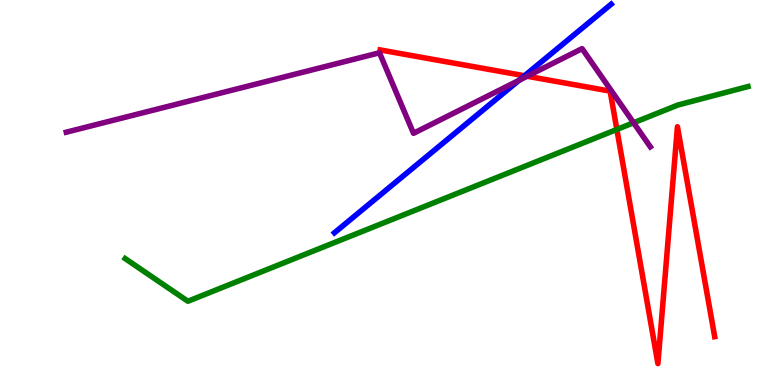[{'lines': ['blue', 'red'], 'intersections': [{'x': 6.77, 'y': 8.03}]}, {'lines': ['green', 'red'], 'intersections': [{'x': 7.96, 'y': 6.64}]}, {'lines': ['purple', 'red'], 'intersections': [{'x': 6.8, 'y': 8.02}]}, {'lines': ['blue', 'green'], 'intersections': []}, {'lines': ['blue', 'purple'], 'intersections': [{'x': 6.7, 'y': 7.91}]}, {'lines': ['green', 'purple'], 'intersections': [{'x': 8.18, 'y': 6.81}]}]